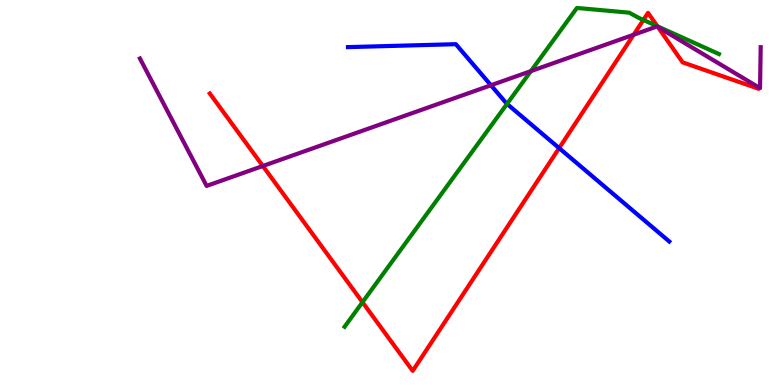[{'lines': ['blue', 'red'], 'intersections': [{'x': 7.21, 'y': 6.15}]}, {'lines': ['green', 'red'], 'intersections': [{'x': 4.68, 'y': 2.15}, {'x': 8.3, 'y': 9.48}, {'x': 8.48, 'y': 9.32}]}, {'lines': ['purple', 'red'], 'intersections': [{'x': 3.39, 'y': 5.69}, {'x': 8.18, 'y': 9.1}, {'x': 8.49, 'y': 9.3}]}, {'lines': ['blue', 'green'], 'intersections': [{'x': 6.54, 'y': 7.3}]}, {'lines': ['blue', 'purple'], 'intersections': [{'x': 6.33, 'y': 7.79}]}, {'lines': ['green', 'purple'], 'intersections': [{'x': 6.85, 'y': 8.15}]}]